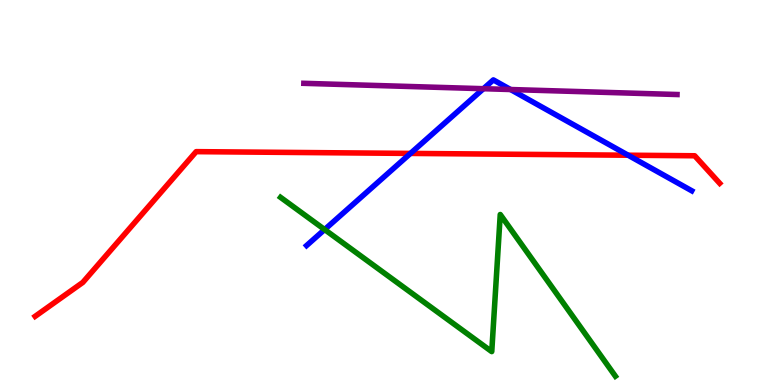[{'lines': ['blue', 'red'], 'intersections': [{'x': 5.3, 'y': 6.02}, {'x': 8.1, 'y': 5.97}]}, {'lines': ['green', 'red'], 'intersections': []}, {'lines': ['purple', 'red'], 'intersections': []}, {'lines': ['blue', 'green'], 'intersections': [{'x': 4.19, 'y': 4.04}]}, {'lines': ['blue', 'purple'], 'intersections': [{'x': 6.24, 'y': 7.7}, {'x': 6.59, 'y': 7.67}]}, {'lines': ['green', 'purple'], 'intersections': []}]